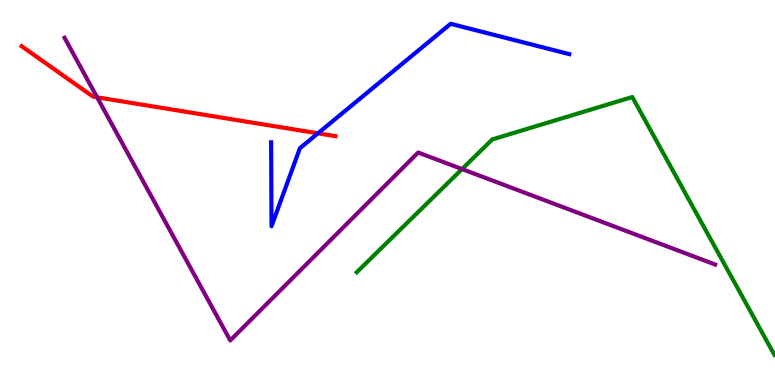[{'lines': ['blue', 'red'], 'intersections': [{'x': 4.1, 'y': 6.54}]}, {'lines': ['green', 'red'], 'intersections': []}, {'lines': ['purple', 'red'], 'intersections': [{'x': 1.25, 'y': 7.47}]}, {'lines': ['blue', 'green'], 'intersections': []}, {'lines': ['blue', 'purple'], 'intersections': []}, {'lines': ['green', 'purple'], 'intersections': [{'x': 5.96, 'y': 5.61}]}]